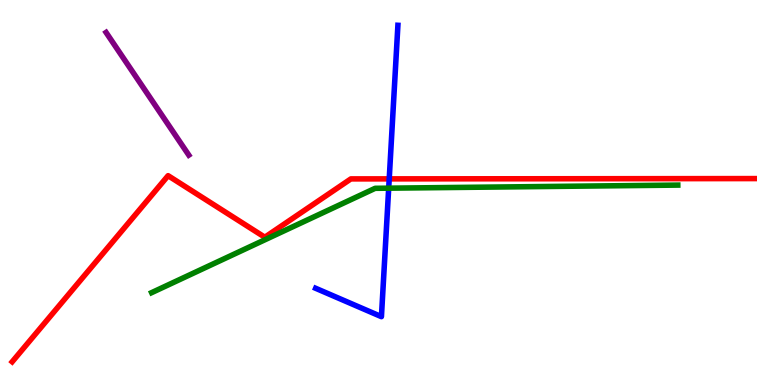[{'lines': ['blue', 'red'], 'intersections': [{'x': 5.02, 'y': 5.35}]}, {'lines': ['green', 'red'], 'intersections': []}, {'lines': ['purple', 'red'], 'intersections': []}, {'lines': ['blue', 'green'], 'intersections': [{'x': 5.02, 'y': 5.11}]}, {'lines': ['blue', 'purple'], 'intersections': []}, {'lines': ['green', 'purple'], 'intersections': []}]